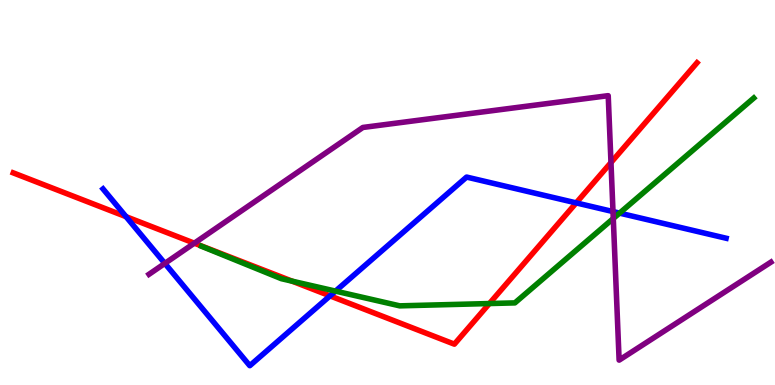[{'lines': ['blue', 'red'], 'intersections': [{'x': 1.63, 'y': 4.37}, {'x': 4.26, 'y': 2.31}, {'x': 7.43, 'y': 4.73}]}, {'lines': ['green', 'red'], 'intersections': [{'x': 3.77, 'y': 2.7}, {'x': 6.31, 'y': 2.12}]}, {'lines': ['purple', 'red'], 'intersections': [{'x': 2.51, 'y': 3.68}, {'x': 7.88, 'y': 5.78}]}, {'lines': ['blue', 'green'], 'intersections': [{'x': 4.33, 'y': 2.44}, {'x': 7.99, 'y': 4.46}]}, {'lines': ['blue', 'purple'], 'intersections': [{'x': 2.13, 'y': 3.16}, {'x': 7.91, 'y': 4.5}]}, {'lines': ['green', 'purple'], 'intersections': [{'x': 7.91, 'y': 4.32}]}]